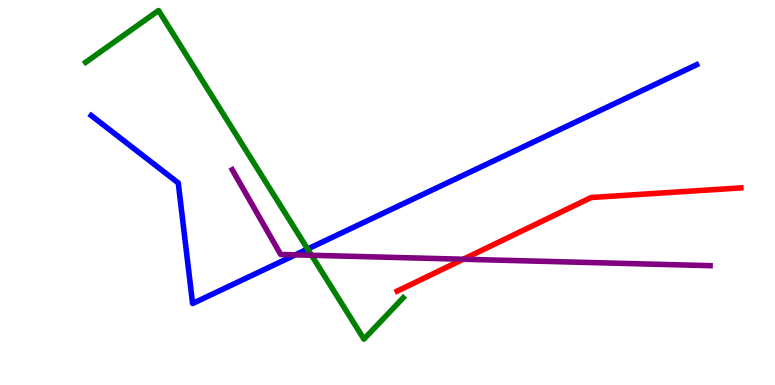[{'lines': ['blue', 'red'], 'intersections': []}, {'lines': ['green', 'red'], 'intersections': []}, {'lines': ['purple', 'red'], 'intersections': [{'x': 5.98, 'y': 3.27}]}, {'lines': ['blue', 'green'], 'intersections': [{'x': 3.97, 'y': 3.53}]}, {'lines': ['blue', 'purple'], 'intersections': [{'x': 3.81, 'y': 3.38}]}, {'lines': ['green', 'purple'], 'intersections': [{'x': 4.02, 'y': 3.37}]}]